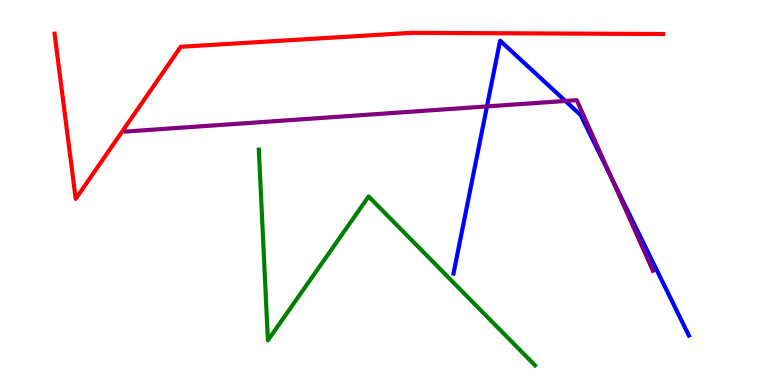[{'lines': ['blue', 'red'], 'intersections': []}, {'lines': ['green', 'red'], 'intersections': []}, {'lines': ['purple', 'red'], 'intersections': []}, {'lines': ['blue', 'green'], 'intersections': []}, {'lines': ['blue', 'purple'], 'intersections': [{'x': 6.28, 'y': 7.24}, {'x': 7.3, 'y': 7.38}, {'x': 7.89, 'y': 5.39}]}, {'lines': ['green', 'purple'], 'intersections': []}]